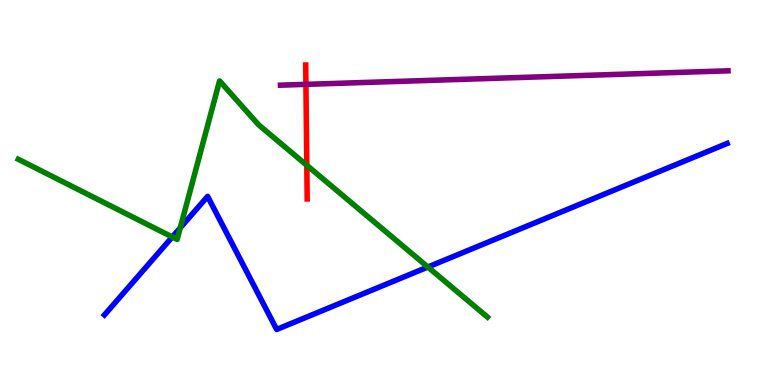[{'lines': ['blue', 'red'], 'intersections': []}, {'lines': ['green', 'red'], 'intersections': [{'x': 3.96, 'y': 5.71}]}, {'lines': ['purple', 'red'], 'intersections': [{'x': 3.95, 'y': 7.81}]}, {'lines': ['blue', 'green'], 'intersections': [{'x': 2.22, 'y': 3.84}, {'x': 2.33, 'y': 4.08}, {'x': 5.52, 'y': 3.06}]}, {'lines': ['blue', 'purple'], 'intersections': []}, {'lines': ['green', 'purple'], 'intersections': []}]